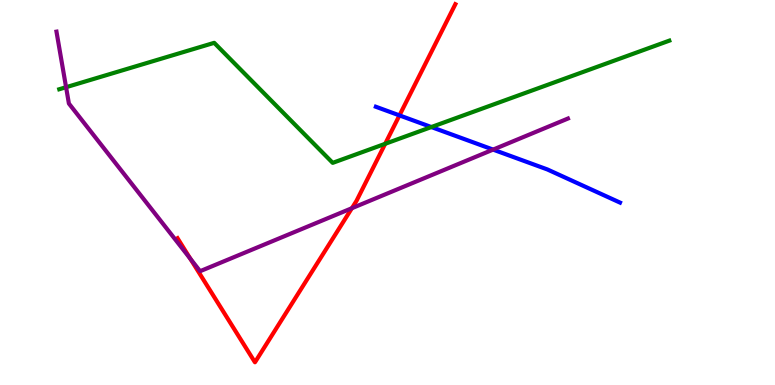[{'lines': ['blue', 'red'], 'intersections': [{'x': 5.15, 'y': 7.0}]}, {'lines': ['green', 'red'], 'intersections': [{'x': 4.97, 'y': 6.26}]}, {'lines': ['purple', 'red'], 'intersections': [{'x': 2.46, 'y': 3.28}, {'x': 4.54, 'y': 4.59}]}, {'lines': ['blue', 'green'], 'intersections': [{'x': 5.57, 'y': 6.7}]}, {'lines': ['blue', 'purple'], 'intersections': [{'x': 6.36, 'y': 6.11}]}, {'lines': ['green', 'purple'], 'intersections': [{'x': 0.853, 'y': 7.73}]}]